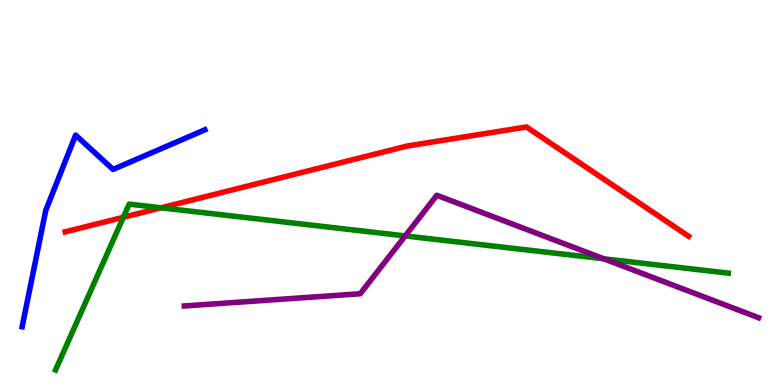[{'lines': ['blue', 'red'], 'intersections': []}, {'lines': ['green', 'red'], 'intersections': [{'x': 1.59, 'y': 4.36}, {'x': 2.08, 'y': 4.6}]}, {'lines': ['purple', 'red'], 'intersections': []}, {'lines': ['blue', 'green'], 'intersections': []}, {'lines': ['blue', 'purple'], 'intersections': []}, {'lines': ['green', 'purple'], 'intersections': [{'x': 5.23, 'y': 3.87}, {'x': 7.79, 'y': 3.28}]}]